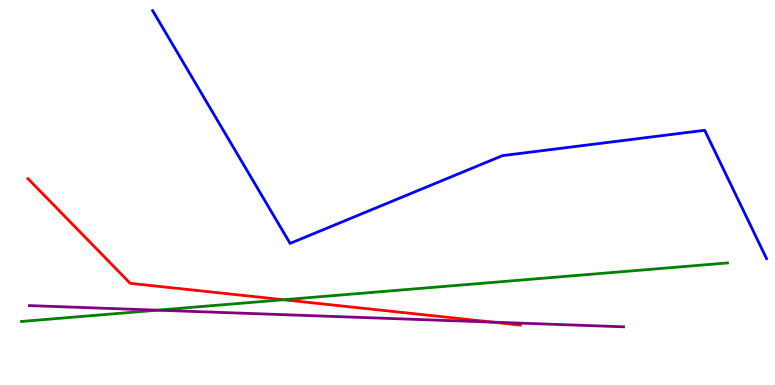[{'lines': ['blue', 'red'], 'intersections': []}, {'lines': ['green', 'red'], 'intersections': [{'x': 3.66, 'y': 2.21}]}, {'lines': ['purple', 'red'], 'intersections': [{'x': 6.36, 'y': 1.63}]}, {'lines': ['blue', 'green'], 'intersections': []}, {'lines': ['blue', 'purple'], 'intersections': []}, {'lines': ['green', 'purple'], 'intersections': [{'x': 2.03, 'y': 1.94}]}]